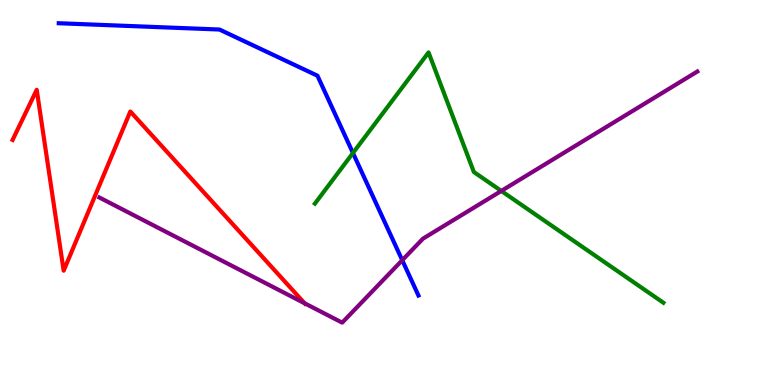[{'lines': ['blue', 'red'], 'intersections': []}, {'lines': ['green', 'red'], 'intersections': []}, {'lines': ['purple', 'red'], 'intersections': [{'x': 3.93, 'y': 2.12}]}, {'lines': ['blue', 'green'], 'intersections': [{'x': 4.55, 'y': 6.03}]}, {'lines': ['blue', 'purple'], 'intersections': [{'x': 5.19, 'y': 3.24}]}, {'lines': ['green', 'purple'], 'intersections': [{'x': 6.47, 'y': 5.04}]}]